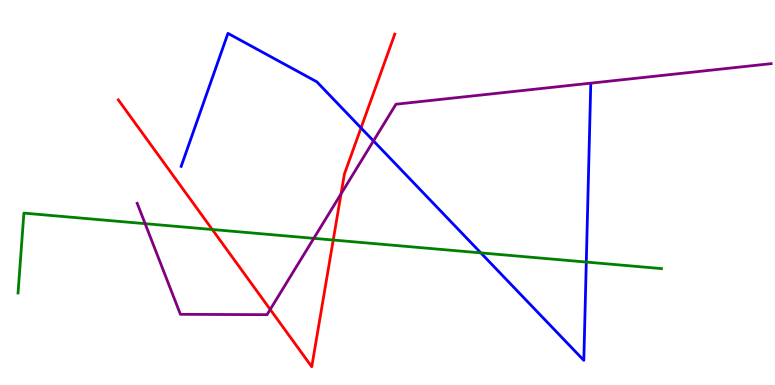[{'lines': ['blue', 'red'], 'intersections': [{'x': 4.66, 'y': 6.68}]}, {'lines': ['green', 'red'], 'intersections': [{'x': 2.74, 'y': 4.04}, {'x': 4.3, 'y': 3.77}]}, {'lines': ['purple', 'red'], 'intersections': [{'x': 3.49, 'y': 1.96}, {'x': 4.4, 'y': 4.97}]}, {'lines': ['blue', 'green'], 'intersections': [{'x': 6.2, 'y': 3.43}, {'x': 7.57, 'y': 3.19}]}, {'lines': ['blue', 'purple'], 'intersections': [{'x': 4.82, 'y': 6.34}]}, {'lines': ['green', 'purple'], 'intersections': [{'x': 1.87, 'y': 4.19}, {'x': 4.05, 'y': 3.81}]}]